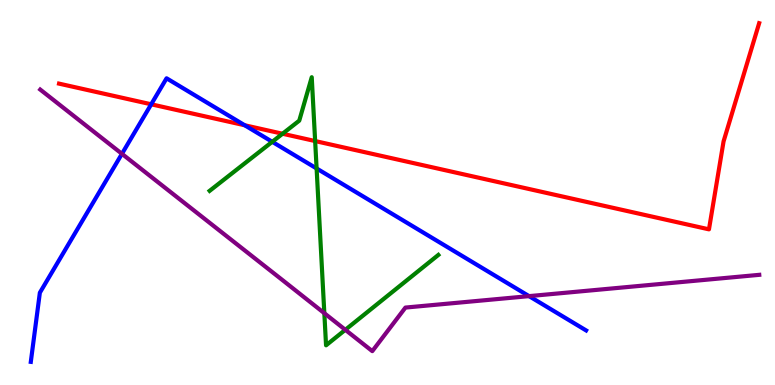[{'lines': ['blue', 'red'], 'intersections': [{'x': 1.95, 'y': 7.29}, {'x': 3.16, 'y': 6.75}]}, {'lines': ['green', 'red'], 'intersections': [{'x': 3.65, 'y': 6.53}, {'x': 4.07, 'y': 6.34}]}, {'lines': ['purple', 'red'], 'intersections': []}, {'lines': ['blue', 'green'], 'intersections': [{'x': 3.51, 'y': 6.32}, {'x': 4.09, 'y': 5.62}]}, {'lines': ['blue', 'purple'], 'intersections': [{'x': 1.57, 'y': 6.0}, {'x': 6.83, 'y': 2.31}]}, {'lines': ['green', 'purple'], 'intersections': [{'x': 4.18, 'y': 1.86}, {'x': 4.46, 'y': 1.43}]}]